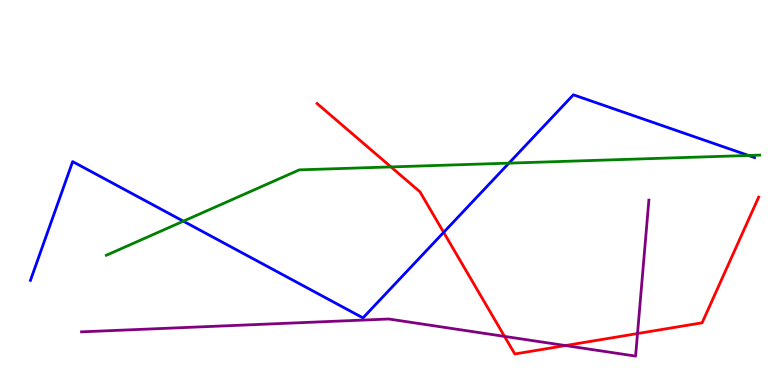[{'lines': ['blue', 'red'], 'intersections': [{'x': 5.72, 'y': 3.96}]}, {'lines': ['green', 'red'], 'intersections': [{'x': 5.04, 'y': 5.66}]}, {'lines': ['purple', 'red'], 'intersections': [{'x': 6.51, 'y': 1.26}, {'x': 7.3, 'y': 1.02}, {'x': 8.23, 'y': 1.34}]}, {'lines': ['blue', 'green'], 'intersections': [{'x': 2.37, 'y': 4.25}, {'x': 6.57, 'y': 5.76}, {'x': 9.66, 'y': 5.96}]}, {'lines': ['blue', 'purple'], 'intersections': []}, {'lines': ['green', 'purple'], 'intersections': []}]